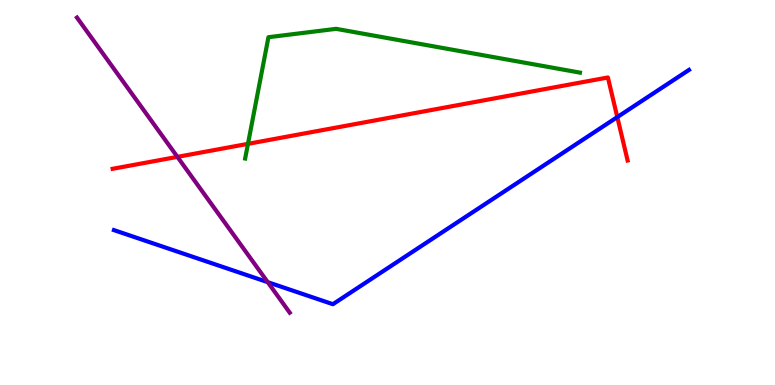[{'lines': ['blue', 'red'], 'intersections': [{'x': 7.97, 'y': 6.96}]}, {'lines': ['green', 'red'], 'intersections': [{'x': 3.2, 'y': 6.26}]}, {'lines': ['purple', 'red'], 'intersections': [{'x': 2.29, 'y': 5.93}]}, {'lines': ['blue', 'green'], 'intersections': []}, {'lines': ['blue', 'purple'], 'intersections': [{'x': 3.45, 'y': 2.67}]}, {'lines': ['green', 'purple'], 'intersections': []}]